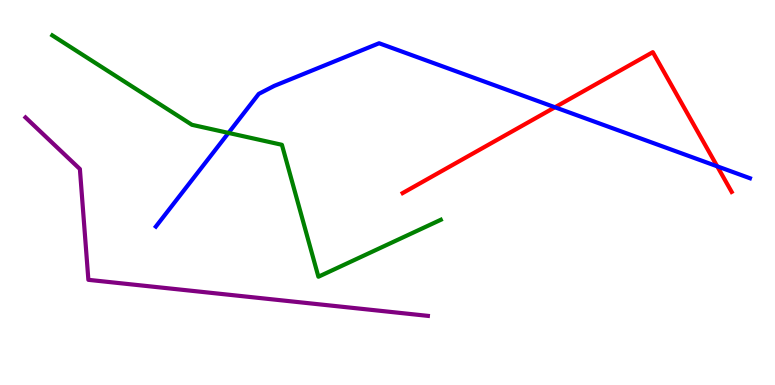[{'lines': ['blue', 'red'], 'intersections': [{'x': 7.16, 'y': 7.21}, {'x': 9.25, 'y': 5.68}]}, {'lines': ['green', 'red'], 'intersections': []}, {'lines': ['purple', 'red'], 'intersections': []}, {'lines': ['blue', 'green'], 'intersections': [{'x': 2.95, 'y': 6.55}]}, {'lines': ['blue', 'purple'], 'intersections': []}, {'lines': ['green', 'purple'], 'intersections': []}]